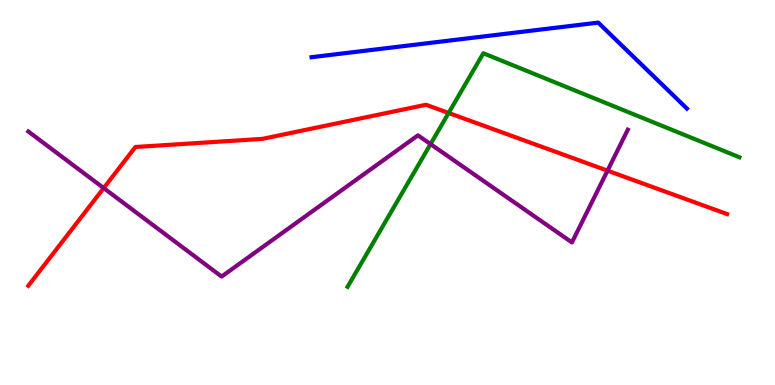[{'lines': ['blue', 'red'], 'intersections': []}, {'lines': ['green', 'red'], 'intersections': [{'x': 5.79, 'y': 7.07}]}, {'lines': ['purple', 'red'], 'intersections': [{'x': 1.34, 'y': 5.12}, {'x': 7.84, 'y': 5.57}]}, {'lines': ['blue', 'green'], 'intersections': []}, {'lines': ['blue', 'purple'], 'intersections': []}, {'lines': ['green', 'purple'], 'intersections': [{'x': 5.56, 'y': 6.26}]}]